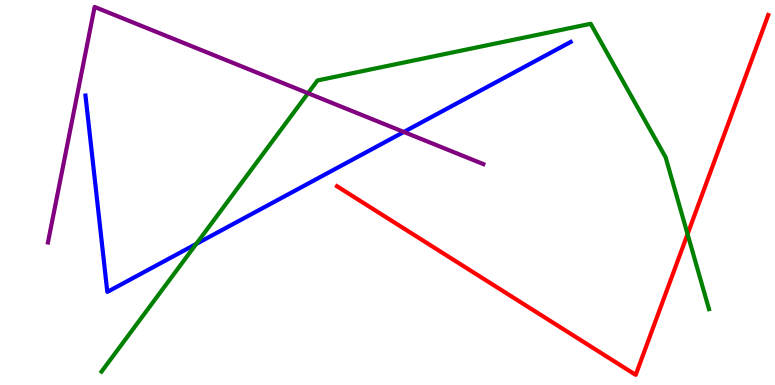[{'lines': ['blue', 'red'], 'intersections': []}, {'lines': ['green', 'red'], 'intersections': [{'x': 8.87, 'y': 3.92}]}, {'lines': ['purple', 'red'], 'intersections': []}, {'lines': ['blue', 'green'], 'intersections': [{'x': 2.53, 'y': 3.66}]}, {'lines': ['blue', 'purple'], 'intersections': [{'x': 5.21, 'y': 6.57}]}, {'lines': ['green', 'purple'], 'intersections': [{'x': 3.97, 'y': 7.58}]}]